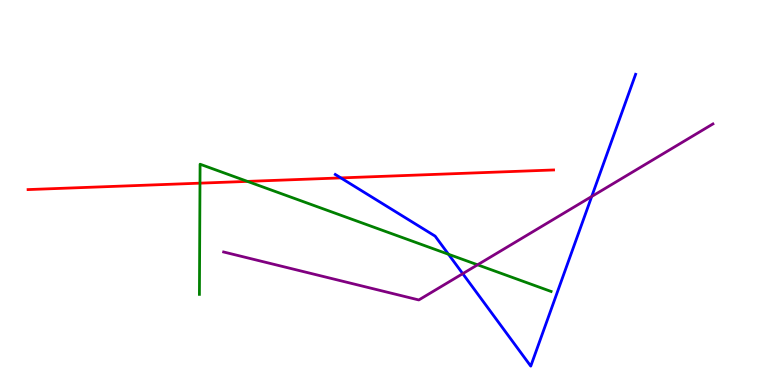[{'lines': ['blue', 'red'], 'intersections': [{'x': 4.4, 'y': 5.38}]}, {'lines': ['green', 'red'], 'intersections': [{'x': 2.58, 'y': 5.24}, {'x': 3.19, 'y': 5.29}]}, {'lines': ['purple', 'red'], 'intersections': []}, {'lines': ['blue', 'green'], 'intersections': [{'x': 5.79, 'y': 3.4}]}, {'lines': ['blue', 'purple'], 'intersections': [{'x': 5.97, 'y': 2.89}, {'x': 7.64, 'y': 4.9}]}, {'lines': ['green', 'purple'], 'intersections': [{'x': 6.16, 'y': 3.12}]}]